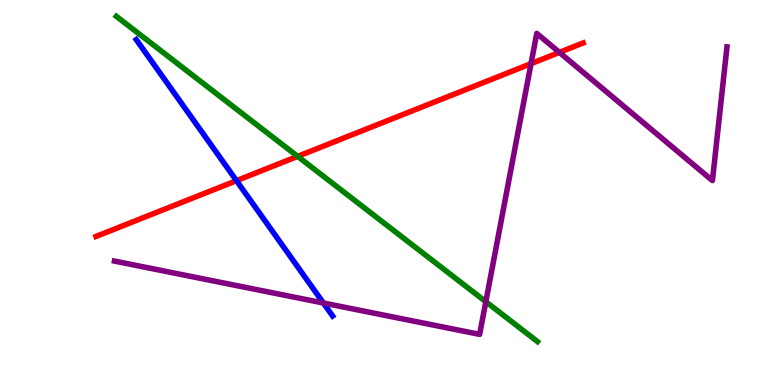[{'lines': ['blue', 'red'], 'intersections': [{'x': 3.05, 'y': 5.31}]}, {'lines': ['green', 'red'], 'intersections': [{'x': 3.84, 'y': 5.94}]}, {'lines': ['purple', 'red'], 'intersections': [{'x': 6.85, 'y': 8.35}, {'x': 7.22, 'y': 8.64}]}, {'lines': ['blue', 'green'], 'intersections': []}, {'lines': ['blue', 'purple'], 'intersections': [{'x': 4.17, 'y': 2.13}]}, {'lines': ['green', 'purple'], 'intersections': [{'x': 6.27, 'y': 2.16}]}]